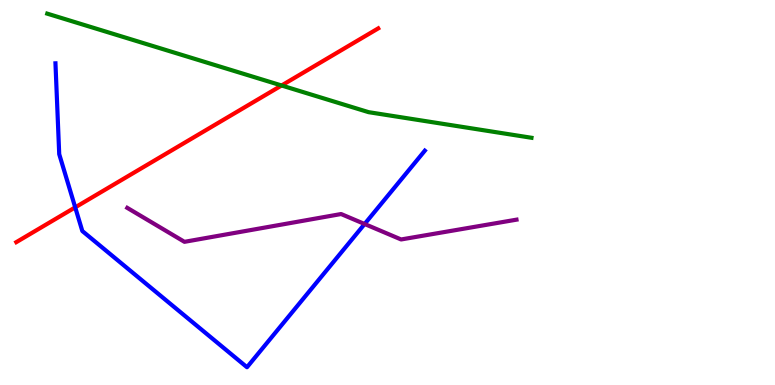[{'lines': ['blue', 'red'], 'intersections': [{'x': 0.97, 'y': 4.61}]}, {'lines': ['green', 'red'], 'intersections': [{'x': 3.63, 'y': 7.78}]}, {'lines': ['purple', 'red'], 'intersections': []}, {'lines': ['blue', 'green'], 'intersections': []}, {'lines': ['blue', 'purple'], 'intersections': [{'x': 4.7, 'y': 4.18}]}, {'lines': ['green', 'purple'], 'intersections': []}]